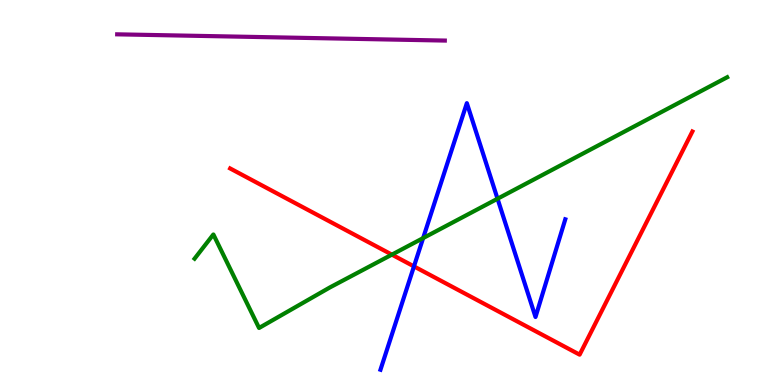[{'lines': ['blue', 'red'], 'intersections': [{'x': 5.34, 'y': 3.08}]}, {'lines': ['green', 'red'], 'intersections': [{'x': 5.06, 'y': 3.39}]}, {'lines': ['purple', 'red'], 'intersections': []}, {'lines': ['blue', 'green'], 'intersections': [{'x': 5.46, 'y': 3.82}, {'x': 6.42, 'y': 4.84}]}, {'lines': ['blue', 'purple'], 'intersections': []}, {'lines': ['green', 'purple'], 'intersections': []}]